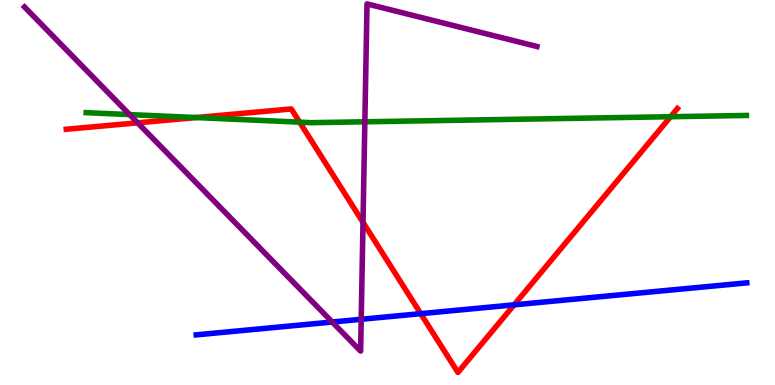[{'lines': ['blue', 'red'], 'intersections': [{'x': 5.43, 'y': 1.85}, {'x': 6.63, 'y': 2.08}]}, {'lines': ['green', 'red'], 'intersections': [{'x': 2.53, 'y': 6.95}, {'x': 3.87, 'y': 6.83}, {'x': 8.65, 'y': 6.97}]}, {'lines': ['purple', 'red'], 'intersections': [{'x': 1.78, 'y': 6.81}, {'x': 4.68, 'y': 4.22}]}, {'lines': ['blue', 'green'], 'intersections': []}, {'lines': ['blue', 'purple'], 'intersections': [{'x': 4.29, 'y': 1.64}, {'x': 4.66, 'y': 1.71}]}, {'lines': ['green', 'purple'], 'intersections': [{'x': 1.67, 'y': 7.02}, {'x': 4.71, 'y': 6.84}]}]